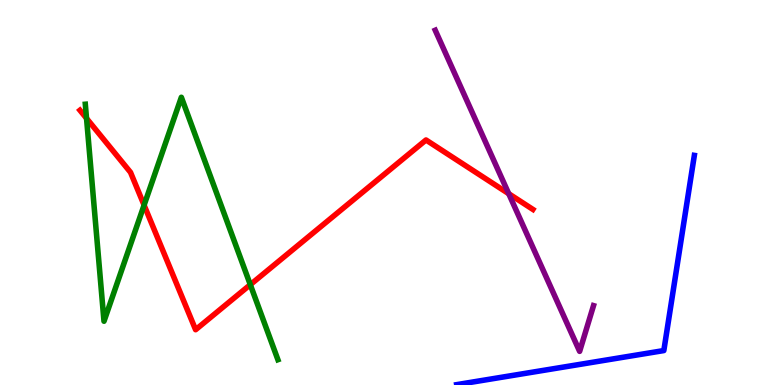[{'lines': ['blue', 'red'], 'intersections': []}, {'lines': ['green', 'red'], 'intersections': [{'x': 1.12, 'y': 6.93}, {'x': 1.86, 'y': 4.67}, {'x': 3.23, 'y': 2.61}]}, {'lines': ['purple', 'red'], 'intersections': [{'x': 6.56, 'y': 4.97}]}, {'lines': ['blue', 'green'], 'intersections': []}, {'lines': ['blue', 'purple'], 'intersections': []}, {'lines': ['green', 'purple'], 'intersections': []}]